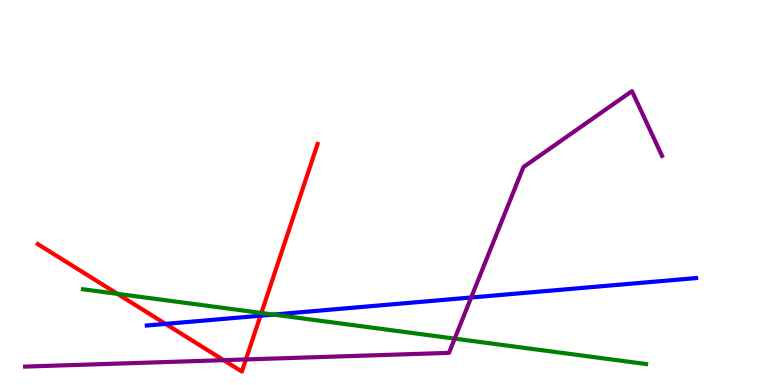[{'lines': ['blue', 'red'], 'intersections': [{'x': 2.14, 'y': 1.59}, {'x': 3.36, 'y': 1.8}]}, {'lines': ['green', 'red'], 'intersections': [{'x': 1.52, 'y': 2.37}, {'x': 3.37, 'y': 1.87}]}, {'lines': ['purple', 'red'], 'intersections': [{'x': 2.89, 'y': 0.645}, {'x': 3.17, 'y': 0.664}]}, {'lines': ['blue', 'green'], 'intersections': [{'x': 3.53, 'y': 1.83}]}, {'lines': ['blue', 'purple'], 'intersections': [{'x': 6.08, 'y': 2.27}]}, {'lines': ['green', 'purple'], 'intersections': [{'x': 5.87, 'y': 1.2}]}]